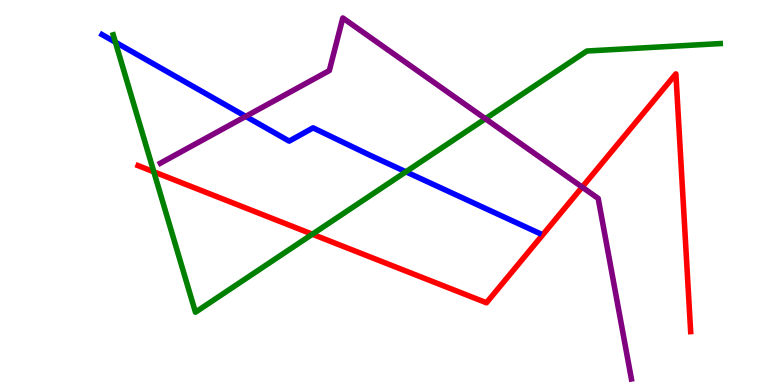[{'lines': ['blue', 'red'], 'intersections': []}, {'lines': ['green', 'red'], 'intersections': [{'x': 1.98, 'y': 5.54}, {'x': 4.03, 'y': 3.92}]}, {'lines': ['purple', 'red'], 'intersections': [{'x': 7.51, 'y': 5.14}]}, {'lines': ['blue', 'green'], 'intersections': [{'x': 1.49, 'y': 8.9}, {'x': 5.24, 'y': 5.54}]}, {'lines': ['blue', 'purple'], 'intersections': [{'x': 3.17, 'y': 6.98}]}, {'lines': ['green', 'purple'], 'intersections': [{'x': 6.26, 'y': 6.92}]}]